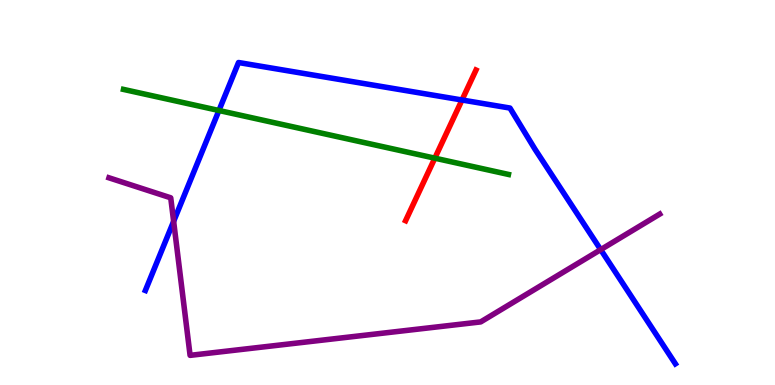[{'lines': ['blue', 'red'], 'intersections': [{'x': 5.96, 'y': 7.4}]}, {'lines': ['green', 'red'], 'intersections': [{'x': 5.61, 'y': 5.89}]}, {'lines': ['purple', 'red'], 'intersections': []}, {'lines': ['blue', 'green'], 'intersections': [{'x': 2.82, 'y': 7.13}]}, {'lines': ['blue', 'purple'], 'intersections': [{'x': 2.24, 'y': 4.25}, {'x': 7.75, 'y': 3.52}]}, {'lines': ['green', 'purple'], 'intersections': []}]